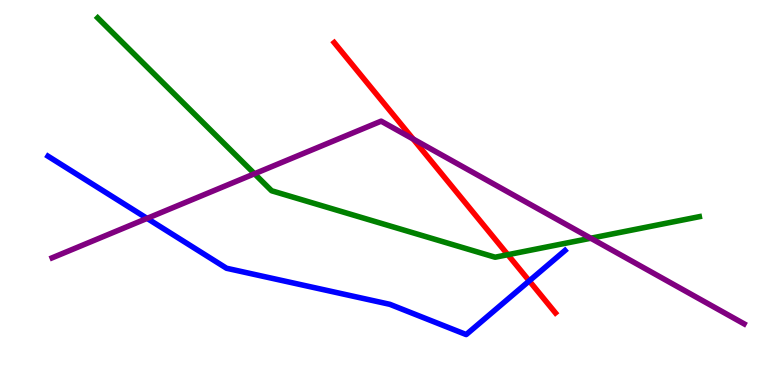[{'lines': ['blue', 'red'], 'intersections': [{'x': 6.83, 'y': 2.7}]}, {'lines': ['green', 'red'], 'intersections': [{'x': 6.55, 'y': 3.38}]}, {'lines': ['purple', 'red'], 'intersections': [{'x': 5.33, 'y': 6.39}]}, {'lines': ['blue', 'green'], 'intersections': []}, {'lines': ['blue', 'purple'], 'intersections': [{'x': 1.9, 'y': 4.33}]}, {'lines': ['green', 'purple'], 'intersections': [{'x': 3.28, 'y': 5.49}, {'x': 7.62, 'y': 3.81}]}]